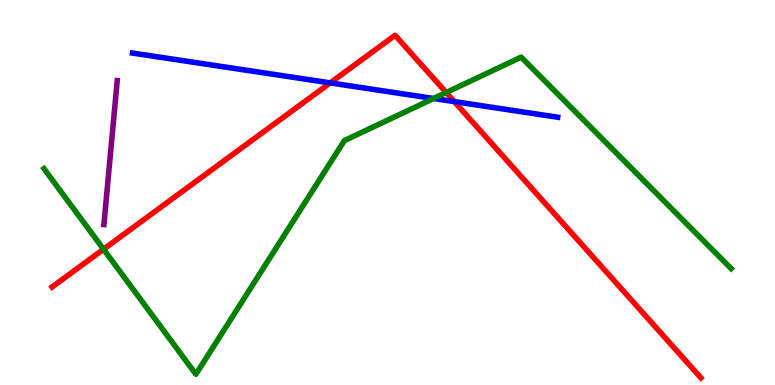[{'lines': ['blue', 'red'], 'intersections': [{'x': 4.26, 'y': 7.85}, {'x': 5.86, 'y': 7.36}]}, {'lines': ['green', 'red'], 'intersections': [{'x': 1.34, 'y': 3.53}, {'x': 5.76, 'y': 7.6}]}, {'lines': ['purple', 'red'], 'intersections': []}, {'lines': ['blue', 'green'], 'intersections': [{'x': 5.59, 'y': 7.44}]}, {'lines': ['blue', 'purple'], 'intersections': []}, {'lines': ['green', 'purple'], 'intersections': []}]